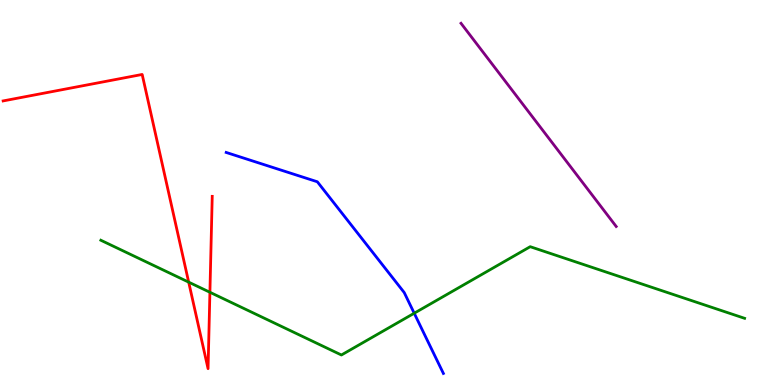[{'lines': ['blue', 'red'], 'intersections': []}, {'lines': ['green', 'red'], 'intersections': [{'x': 2.43, 'y': 2.67}, {'x': 2.71, 'y': 2.41}]}, {'lines': ['purple', 'red'], 'intersections': []}, {'lines': ['blue', 'green'], 'intersections': [{'x': 5.34, 'y': 1.86}]}, {'lines': ['blue', 'purple'], 'intersections': []}, {'lines': ['green', 'purple'], 'intersections': []}]